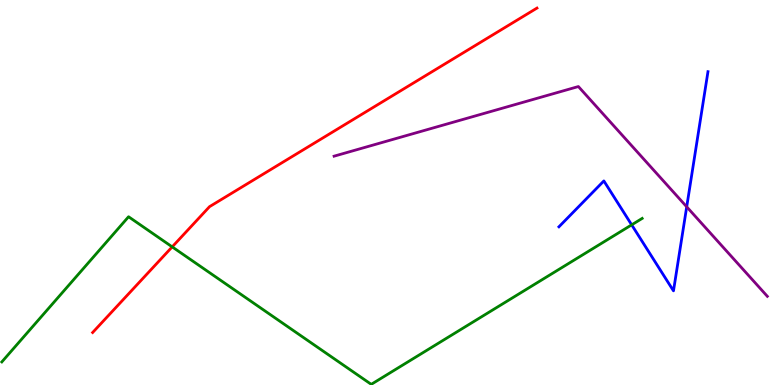[{'lines': ['blue', 'red'], 'intersections': []}, {'lines': ['green', 'red'], 'intersections': [{'x': 2.22, 'y': 3.59}]}, {'lines': ['purple', 'red'], 'intersections': []}, {'lines': ['blue', 'green'], 'intersections': [{'x': 8.15, 'y': 4.16}]}, {'lines': ['blue', 'purple'], 'intersections': [{'x': 8.86, 'y': 4.63}]}, {'lines': ['green', 'purple'], 'intersections': []}]